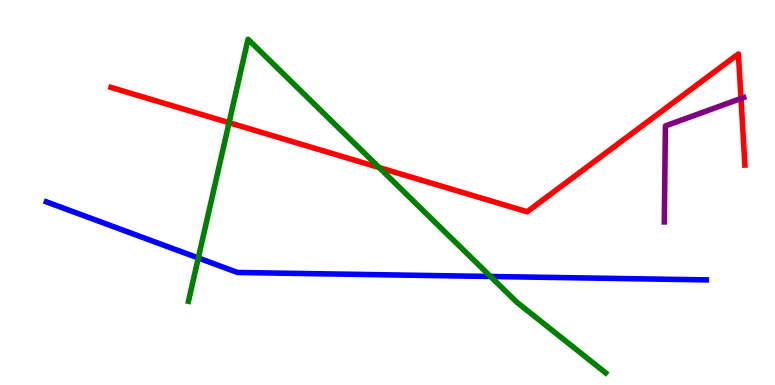[{'lines': ['blue', 'red'], 'intersections': []}, {'lines': ['green', 'red'], 'intersections': [{'x': 2.96, 'y': 6.81}, {'x': 4.89, 'y': 5.65}]}, {'lines': ['purple', 'red'], 'intersections': [{'x': 9.56, 'y': 7.44}]}, {'lines': ['blue', 'green'], 'intersections': [{'x': 2.56, 'y': 3.3}, {'x': 6.33, 'y': 2.82}]}, {'lines': ['blue', 'purple'], 'intersections': []}, {'lines': ['green', 'purple'], 'intersections': []}]